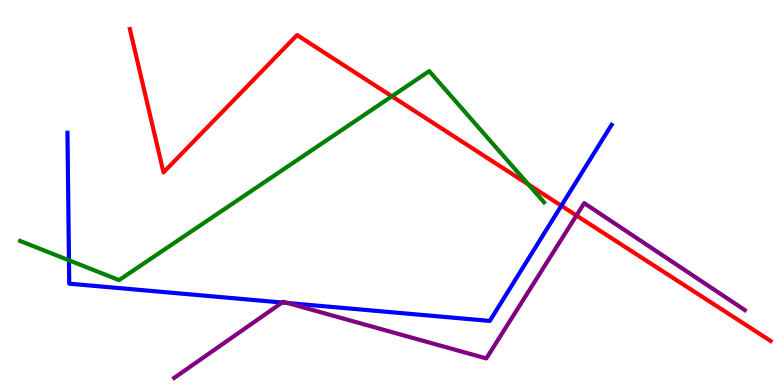[{'lines': ['blue', 'red'], 'intersections': [{'x': 7.24, 'y': 4.66}]}, {'lines': ['green', 'red'], 'intersections': [{'x': 5.06, 'y': 7.5}, {'x': 6.82, 'y': 5.21}]}, {'lines': ['purple', 'red'], 'intersections': [{'x': 7.44, 'y': 4.4}]}, {'lines': ['blue', 'green'], 'intersections': [{'x': 0.89, 'y': 3.24}]}, {'lines': ['blue', 'purple'], 'intersections': [{'x': 3.64, 'y': 2.14}, {'x': 3.71, 'y': 2.13}]}, {'lines': ['green', 'purple'], 'intersections': []}]